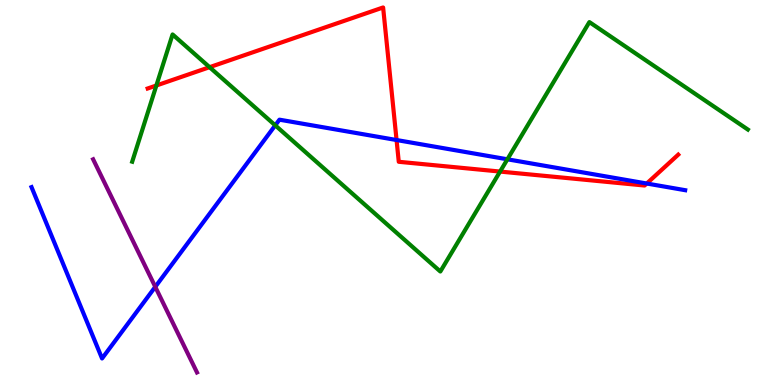[{'lines': ['blue', 'red'], 'intersections': [{'x': 5.12, 'y': 6.36}, {'x': 8.35, 'y': 5.23}]}, {'lines': ['green', 'red'], 'intersections': [{'x': 2.02, 'y': 7.78}, {'x': 2.7, 'y': 8.25}, {'x': 6.45, 'y': 5.54}]}, {'lines': ['purple', 'red'], 'intersections': []}, {'lines': ['blue', 'green'], 'intersections': [{'x': 3.55, 'y': 6.74}, {'x': 6.55, 'y': 5.86}]}, {'lines': ['blue', 'purple'], 'intersections': [{'x': 2.0, 'y': 2.55}]}, {'lines': ['green', 'purple'], 'intersections': []}]